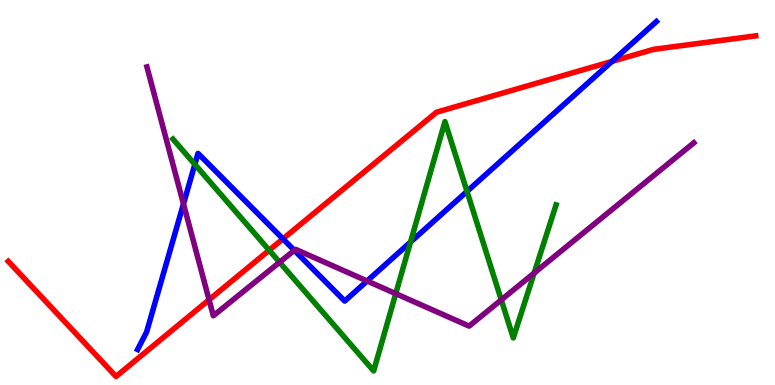[{'lines': ['blue', 'red'], 'intersections': [{'x': 3.65, 'y': 3.8}, {'x': 7.9, 'y': 8.41}]}, {'lines': ['green', 'red'], 'intersections': [{'x': 3.47, 'y': 3.5}]}, {'lines': ['purple', 'red'], 'intersections': [{'x': 2.7, 'y': 2.21}]}, {'lines': ['blue', 'green'], 'intersections': [{'x': 2.51, 'y': 5.73}, {'x': 5.3, 'y': 3.71}, {'x': 6.03, 'y': 5.03}]}, {'lines': ['blue', 'purple'], 'intersections': [{'x': 2.37, 'y': 4.7}, {'x': 3.8, 'y': 3.5}, {'x': 4.74, 'y': 2.7}]}, {'lines': ['green', 'purple'], 'intersections': [{'x': 3.61, 'y': 3.19}, {'x': 5.11, 'y': 2.37}, {'x': 6.47, 'y': 2.21}, {'x': 6.89, 'y': 2.91}]}]